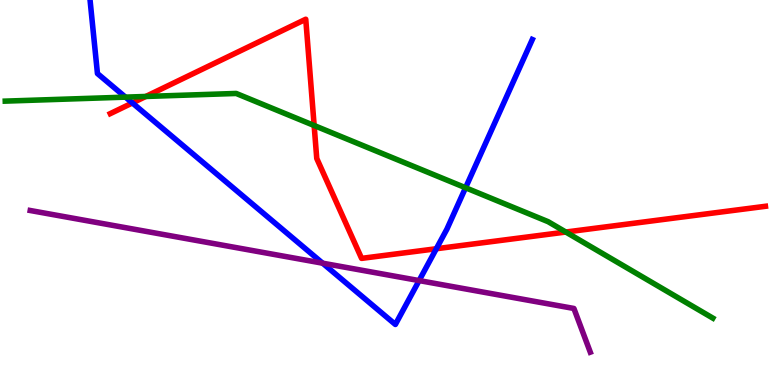[{'lines': ['blue', 'red'], 'intersections': [{'x': 1.71, 'y': 7.33}, {'x': 5.63, 'y': 3.54}]}, {'lines': ['green', 'red'], 'intersections': [{'x': 1.88, 'y': 7.49}, {'x': 4.05, 'y': 6.74}, {'x': 7.3, 'y': 3.97}]}, {'lines': ['purple', 'red'], 'intersections': []}, {'lines': ['blue', 'green'], 'intersections': [{'x': 1.62, 'y': 7.48}, {'x': 6.01, 'y': 5.12}]}, {'lines': ['blue', 'purple'], 'intersections': [{'x': 4.16, 'y': 3.16}, {'x': 5.41, 'y': 2.71}]}, {'lines': ['green', 'purple'], 'intersections': []}]